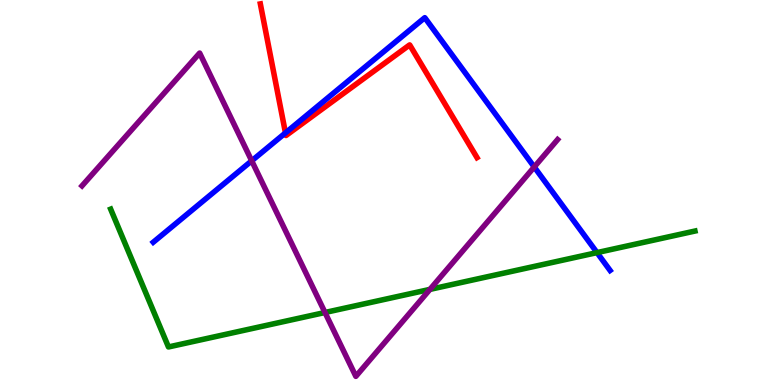[{'lines': ['blue', 'red'], 'intersections': [{'x': 3.68, 'y': 6.55}]}, {'lines': ['green', 'red'], 'intersections': []}, {'lines': ['purple', 'red'], 'intersections': []}, {'lines': ['blue', 'green'], 'intersections': [{'x': 7.7, 'y': 3.44}]}, {'lines': ['blue', 'purple'], 'intersections': [{'x': 3.25, 'y': 5.82}, {'x': 6.89, 'y': 5.66}]}, {'lines': ['green', 'purple'], 'intersections': [{'x': 4.19, 'y': 1.88}, {'x': 5.55, 'y': 2.48}]}]